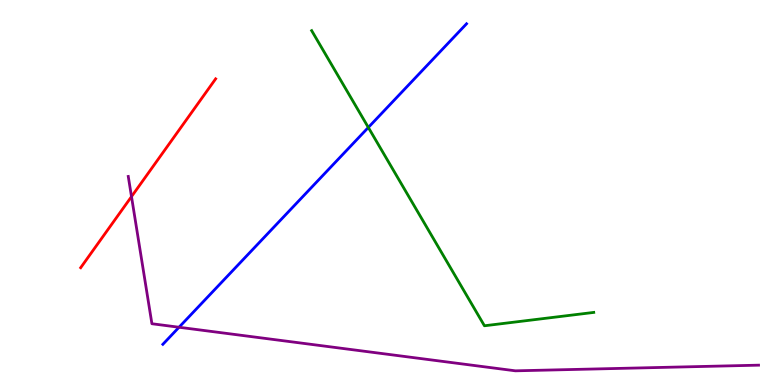[{'lines': ['blue', 'red'], 'intersections': []}, {'lines': ['green', 'red'], 'intersections': []}, {'lines': ['purple', 'red'], 'intersections': [{'x': 1.7, 'y': 4.89}]}, {'lines': ['blue', 'green'], 'intersections': [{'x': 4.75, 'y': 6.69}]}, {'lines': ['blue', 'purple'], 'intersections': [{'x': 2.31, 'y': 1.5}]}, {'lines': ['green', 'purple'], 'intersections': []}]